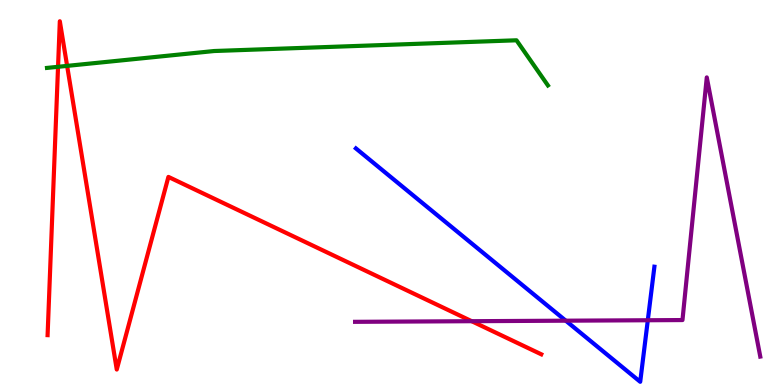[{'lines': ['blue', 'red'], 'intersections': []}, {'lines': ['green', 'red'], 'intersections': [{'x': 0.749, 'y': 8.27}, {'x': 0.866, 'y': 8.29}]}, {'lines': ['purple', 'red'], 'intersections': [{'x': 6.09, 'y': 1.66}]}, {'lines': ['blue', 'green'], 'intersections': []}, {'lines': ['blue', 'purple'], 'intersections': [{'x': 7.3, 'y': 1.67}, {'x': 8.36, 'y': 1.68}]}, {'lines': ['green', 'purple'], 'intersections': []}]